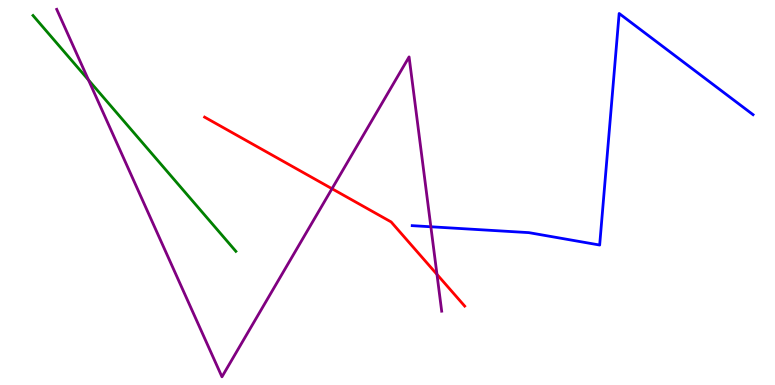[{'lines': ['blue', 'red'], 'intersections': []}, {'lines': ['green', 'red'], 'intersections': []}, {'lines': ['purple', 'red'], 'intersections': [{'x': 4.28, 'y': 5.1}, {'x': 5.64, 'y': 2.87}]}, {'lines': ['blue', 'green'], 'intersections': []}, {'lines': ['blue', 'purple'], 'intersections': [{'x': 5.56, 'y': 4.11}]}, {'lines': ['green', 'purple'], 'intersections': [{'x': 1.14, 'y': 7.92}]}]